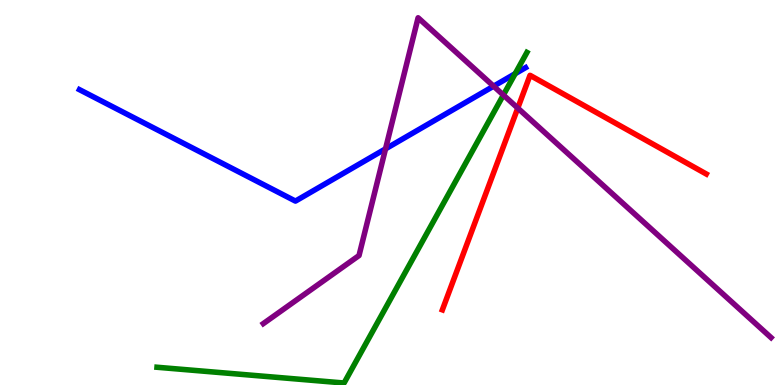[{'lines': ['blue', 'red'], 'intersections': []}, {'lines': ['green', 'red'], 'intersections': []}, {'lines': ['purple', 'red'], 'intersections': [{'x': 6.68, 'y': 7.19}]}, {'lines': ['blue', 'green'], 'intersections': [{'x': 6.65, 'y': 8.09}]}, {'lines': ['blue', 'purple'], 'intersections': [{'x': 4.97, 'y': 6.13}, {'x': 6.37, 'y': 7.76}]}, {'lines': ['green', 'purple'], 'intersections': [{'x': 6.5, 'y': 7.53}]}]